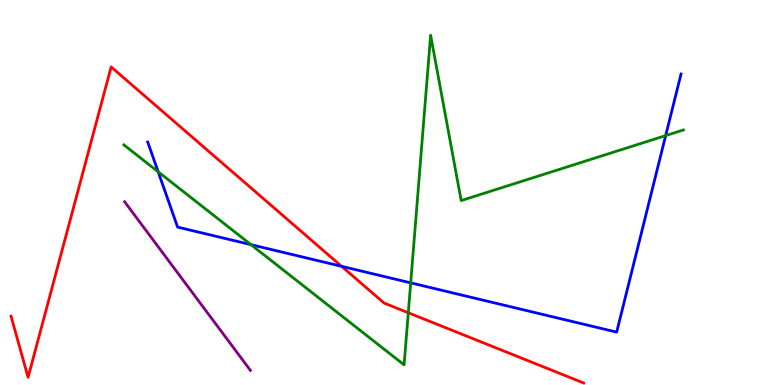[{'lines': ['blue', 'red'], 'intersections': [{'x': 4.41, 'y': 3.08}]}, {'lines': ['green', 'red'], 'intersections': [{'x': 5.27, 'y': 1.88}]}, {'lines': ['purple', 'red'], 'intersections': []}, {'lines': ['blue', 'green'], 'intersections': [{'x': 2.04, 'y': 5.54}, {'x': 3.24, 'y': 3.65}, {'x': 5.3, 'y': 2.65}, {'x': 8.59, 'y': 6.48}]}, {'lines': ['blue', 'purple'], 'intersections': []}, {'lines': ['green', 'purple'], 'intersections': []}]